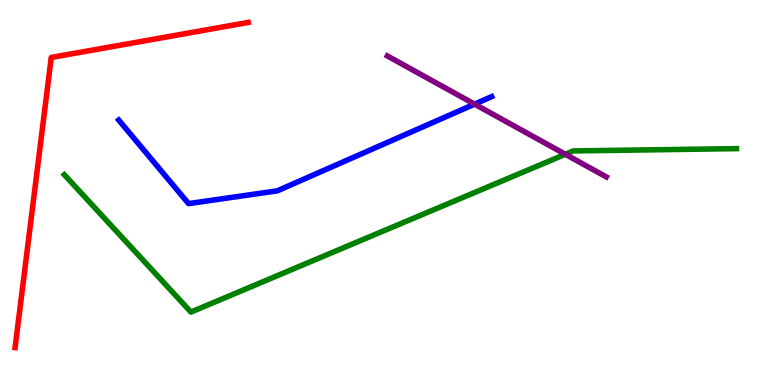[{'lines': ['blue', 'red'], 'intersections': []}, {'lines': ['green', 'red'], 'intersections': []}, {'lines': ['purple', 'red'], 'intersections': []}, {'lines': ['blue', 'green'], 'intersections': []}, {'lines': ['blue', 'purple'], 'intersections': [{'x': 6.12, 'y': 7.3}]}, {'lines': ['green', 'purple'], 'intersections': [{'x': 7.29, 'y': 5.99}]}]